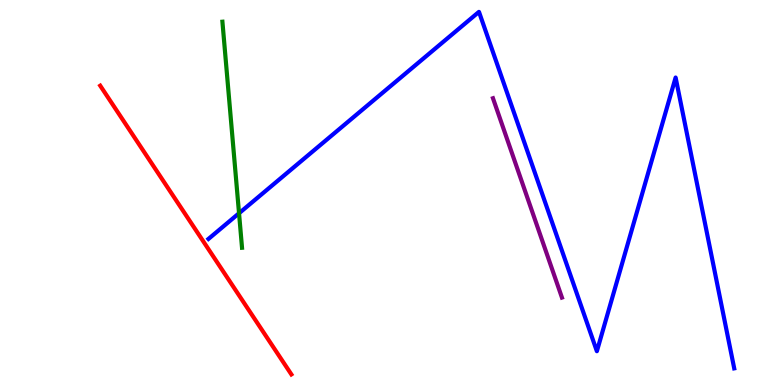[{'lines': ['blue', 'red'], 'intersections': []}, {'lines': ['green', 'red'], 'intersections': []}, {'lines': ['purple', 'red'], 'intersections': []}, {'lines': ['blue', 'green'], 'intersections': [{'x': 3.08, 'y': 4.46}]}, {'lines': ['blue', 'purple'], 'intersections': []}, {'lines': ['green', 'purple'], 'intersections': []}]